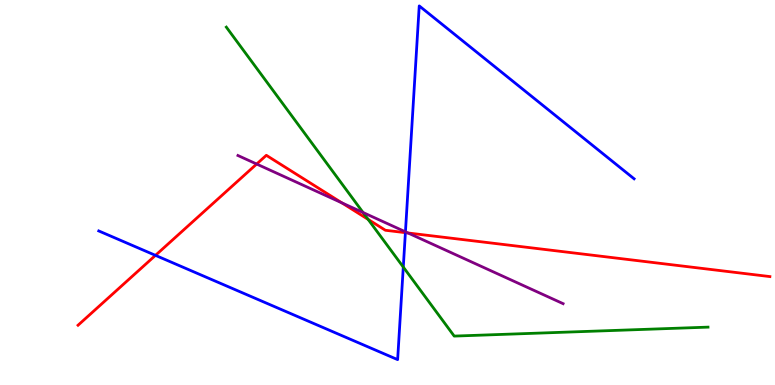[{'lines': ['blue', 'red'], 'intersections': [{'x': 2.01, 'y': 3.37}, {'x': 5.23, 'y': 3.96}]}, {'lines': ['green', 'red'], 'intersections': [{'x': 4.75, 'y': 4.3}]}, {'lines': ['purple', 'red'], 'intersections': [{'x': 3.31, 'y': 5.74}, {'x': 4.41, 'y': 4.73}, {'x': 5.26, 'y': 3.95}]}, {'lines': ['blue', 'green'], 'intersections': [{'x': 5.2, 'y': 3.06}]}, {'lines': ['blue', 'purple'], 'intersections': [{'x': 5.23, 'y': 3.98}]}, {'lines': ['green', 'purple'], 'intersections': [{'x': 4.68, 'y': 4.48}]}]